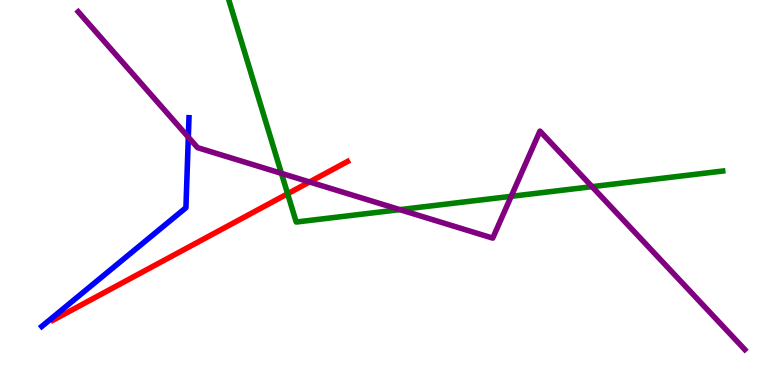[{'lines': ['blue', 'red'], 'intersections': []}, {'lines': ['green', 'red'], 'intersections': [{'x': 3.71, 'y': 4.97}]}, {'lines': ['purple', 'red'], 'intersections': [{'x': 3.99, 'y': 5.27}]}, {'lines': ['blue', 'green'], 'intersections': []}, {'lines': ['blue', 'purple'], 'intersections': [{'x': 2.43, 'y': 6.44}]}, {'lines': ['green', 'purple'], 'intersections': [{'x': 3.63, 'y': 5.5}, {'x': 5.16, 'y': 4.55}, {'x': 6.6, 'y': 4.9}, {'x': 7.64, 'y': 5.15}]}]